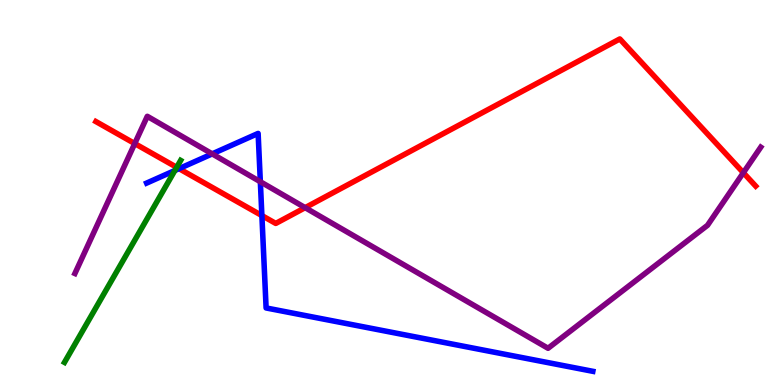[{'lines': ['blue', 'red'], 'intersections': [{'x': 2.31, 'y': 5.62}, {'x': 3.38, 'y': 4.4}]}, {'lines': ['green', 'red'], 'intersections': [{'x': 2.28, 'y': 5.65}]}, {'lines': ['purple', 'red'], 'intersections': [{'x': 1.74, 'y': 6.27}, {'x': 3.94, 'y': 4.61}, {'x': 9.59, 'y': 5.51}]}, {'lines': ['blue', 'green'], 'intersections': [{'x': 2.26, 'y': 5.57}]}, {'lines': ['blue', 'purple'], 'intersections': [{'x': 2.74, 'y': 6.0}, {'x': 3.36, 'y': 5.28}]}, {'lines': ['green', 'purple'], 'intersections': []}]